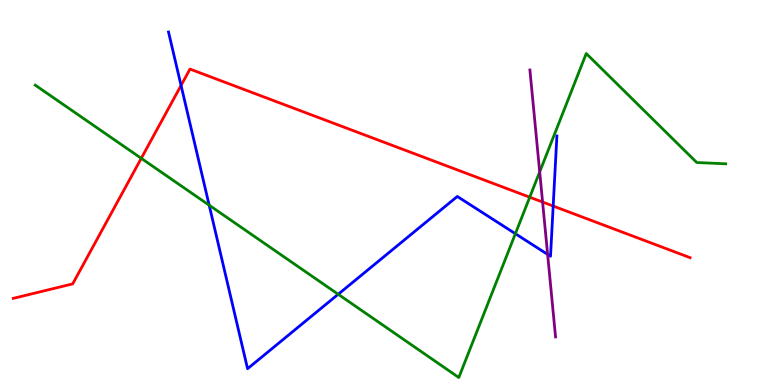[{'lines': ['blue', 'red'], 'intersections': [{'x': 2.34, 'y': 7.78}, {'x': 7.14, 'y': 4.65}]}, {'lines': ['green', 'red'], 'intersections': [{'x': 1.82, 'y': 5.89}, {'x': 6.84, 'y': 4.88}]}, {'lines': ['purple', 'red'], 'intersections': [{'x': 7.0, 'y': 4.75}]}, {'lines': ['blue', 'green'], 'intersections': [{'x': 2.7, 'y': 4.67}, {'x': 4.36, 'y': 2.36}, {'x': 6.65, 'y': 3.93}]}, {'lines': ['blue', 'purple'], 'intersections': [{'x': 7.07, 'y': 3.39}]}, {'lines': ['green', 'purple'], 'intersections': [{'x': 6.96, 'y': 5.54}]}]